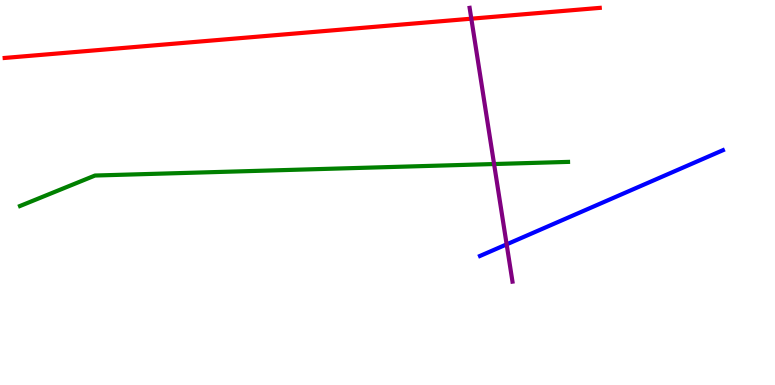[{'lines': ['blue', 'red'], 'intersections': []}, {'lines': ['green', 'red'], 'intersections': []}, {'lines': ['purple', 'red'], 'intersections': [{'x': 6.08, 'y': 9.51}]}, {'lines': ['blue', 'green'], 'intersections': []}, {'lines': ['blue', 'purple'], 'intersections': [{'x': 6.54, 'y': 3.65}]}, {'lines': ['green', 'purple'], 'intersections': [{'x': 6.38, 'y': 5.74}]}]